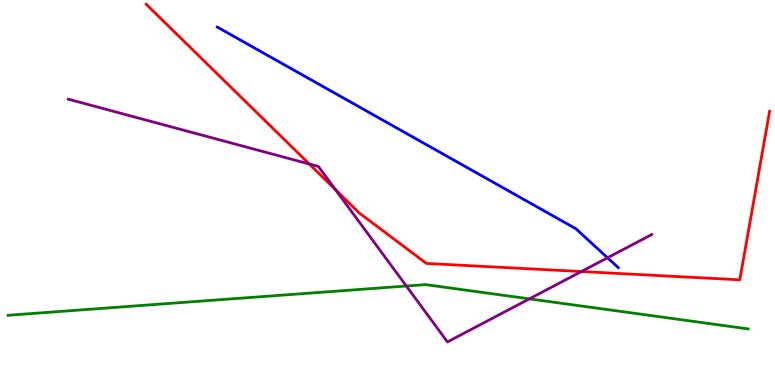[{'lines': ['blue', 'red'], 'intersections': []}, {'lines': ['green', 'red'], 'intersections': []}, {'lines': ['purple', 'red'], 'intersections': [{'x': 3.99, 'y': 5.74}, {'x': 4.33, 'y': 5.08}, {'x': 7.5, 'y': 2.95}]}, {'lines': ['blue', 'green'], 'intersections': []}, {'lines': ['blue', 'purple'], 'intersections': [{'x': 7.84, 'y': 3.3}]}, {'lines': ['green', 'purple'], 'intersections': [{'x': 5.24, 'y': 2.57}, {'x': 6.83, 'y': 2.24}]}]